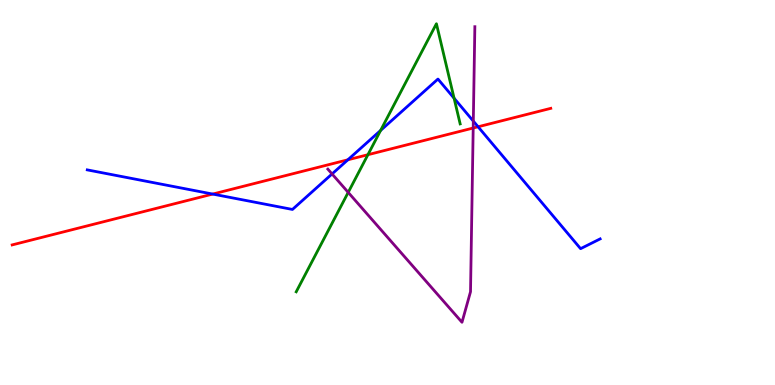[{'lines': ['blue', 'red'], 'intersections': [{'x': 2.74, 'y': 4.96}, {'x': 4.49, 'y': 5.85}, {'x': 6.17, 'y': 6.71}]}, {'lines': ['green', 'red'], 'intersections': [{'x': 4.75, 'y': 5.98}]}, {'lines': ['purple', 'red'], 'intersections': [{'x': 6.11, 'y': 6.67}]}, {'lines': ['blue', 'green'], 'intersections': [{'x': 4.91, 'y': 6.61}, {'x': 5.86, 'y': 7.45}]}, {'lines': ['blue', 'purple'], 'intersections': [{'x': 4.28, 'y': 5.48}, {'x': 6.11, 'y': 6.85}]}, {'lines': ['green', 'purple'], 'intersections': [{'x': 4.49, 'y': 5.0}]}]